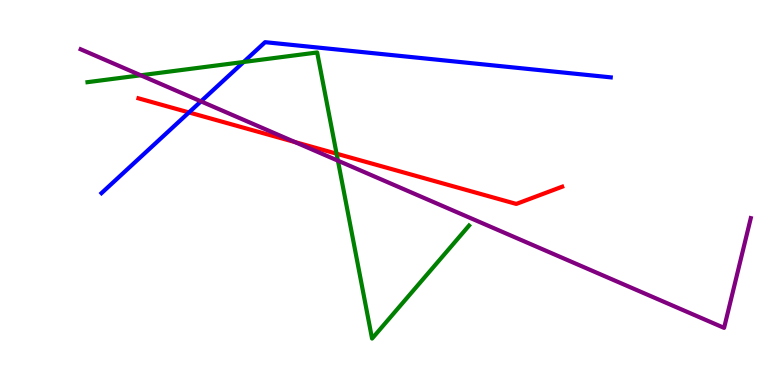[{'lines': ['blue', 'red'], 'intersections': [{'x': 2.44, 'y': 7.08}]}, {'lines': ['green', 'red'], 'intersections': [{'x': 4.34, 'y': 6.01}]}, {'lines': ['purple', 'red'], 'intersections': [{'x': 3.81, 'y': 6.31}]}, {'lines': ['blue', 'green'], 'intersections': [{'x': 3.14, 'y': 8.39}]}, {'lines': ['blue', 'purple'], 'intersections': [{'x': 2.59, 'y': 7.37}]}, {'lines': ['green', 'purple'], 'intersections': [{'x': 1.82, 'y': 8.04}, {'x': 4.36, 'y': 5.83}]}]